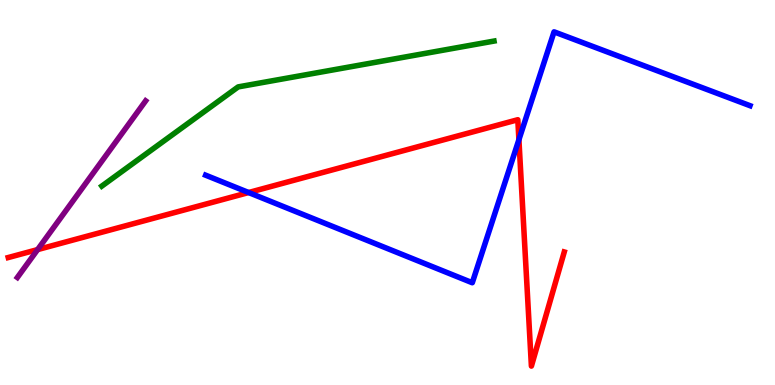[{'lines': ['blue', 'red'], 'intersections': [{'x': 3.21, 'y': 5.0}, {'x': 6.7, 'y': 6.37}]}, {'lines': ['green', 'red'], 'intersections': []}, {'lines': ['purple', 'red'], 'intersections': [{'x': 0.485, 'y': 3.52}]}, {'lines': ['blue', 'green'], 'intersections': []}, {'lines': ['blue', 'purple'], 'intersections': []}, {'lines': ['green', 'purple'], 'intersections': []}]